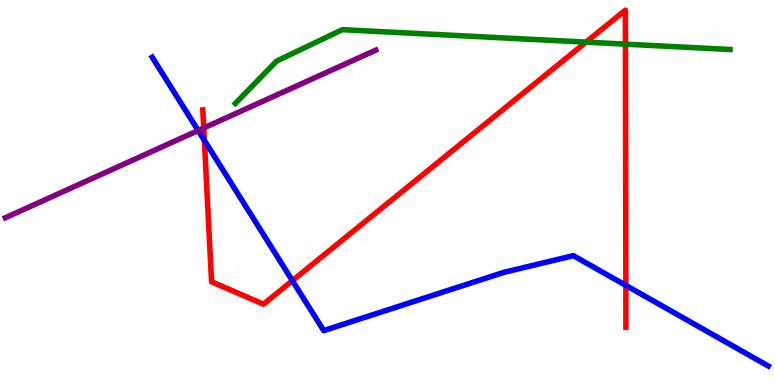[{'lines': ['blue', 'red'], 'intersections': [{'x': 2.64, 'y': 6.35}, {'x': 3.77, 'y': 2.71}, {'x': 8.08, 'y': 2.59}]}, {'lines': ['green', 'red'], 'intersections': [{'x': 7.56, 'y': 8.91}, {'x': 8.07, 'y': 8.85}]}, {'lines': ['purple', 'red'], 'intersections': [{'x': 2.63, 'y': 6.68}]}, {'lines': ['blue', 'green'], 'intersections': []}, {'lines': ['blue', 'purple'], 'intersections': [{'x': 2.56, 'y': 6.61}]}, {'lines': ['green', 'purple'], 'intersections': []}]